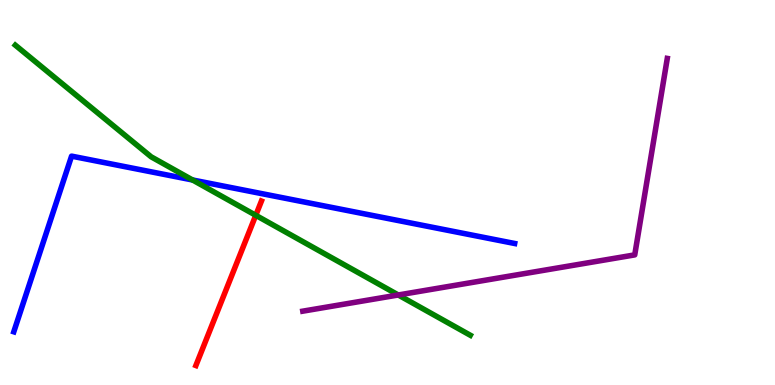[{'lines': ['blue', 'red'], 'intersections': []}, {'lines': ['green', 'red'], 'intersections': [{'x': 3.3, 'y': 4.41}]}, {'lines': ['purple', 'red'], 'intersections': []}, {'lines': ['blue', 'green'], 'intersections': [{'x': 2.49, 'y': 5.32}]}, {'lines': ['blue', 'purple'], 'intersections': []}, {'lines': ['green', 'purple'], 'intersections': [{'x': 5.14, 'y': 2.34}]}]